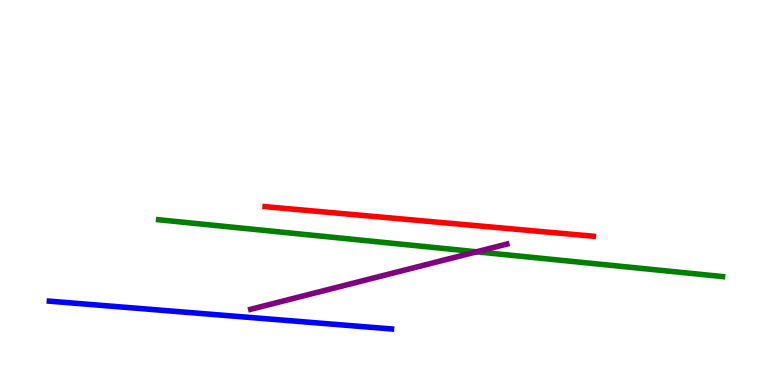[{'lines': ['blue', 'red'], 'intersections': []}, {'lines': ['green', 'red'], 'intersections': []}, {'lines': ['purple', 'red'], 'intersections': []}, {'lines': ['blue', 'green'], 'intersections': []}, {'lines': ['blue', 'purple'], 'intersections': []}, {'lines': ['green', 'purple'], 'intersections': [{'x': 6.15, 'y': 3.46}]}]